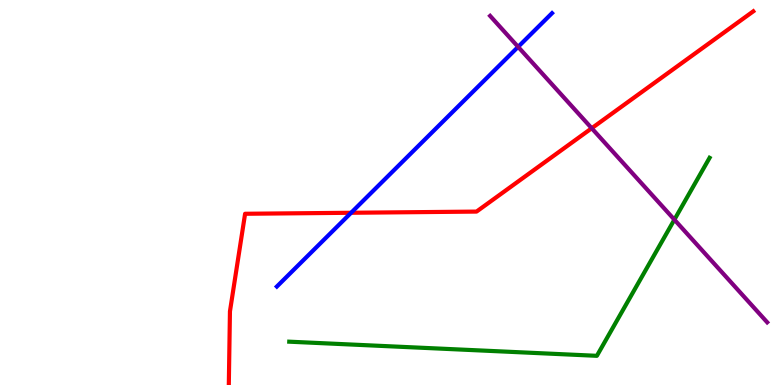[{'lines': ['blue', 'red'], 'intersections': [{'x': 4.53, 'y': 4.47}]}, {'lines': ['green', 'red'], 'intersections': []}, {'lines': ['purple', 'red'], 'intersections': [{'x': 7.63, 'y': 6.67}]}, {'lines': ['blue', 'green'], 'intersections': []}, {'lines': ['blue', 'purple'], 'intersections': [{'x': 6.69, 'y': 8.78}]}, {'lines': ['green', 'purple'], 'intersections': [{'x': 8.7, 'y': 4.29}]}]